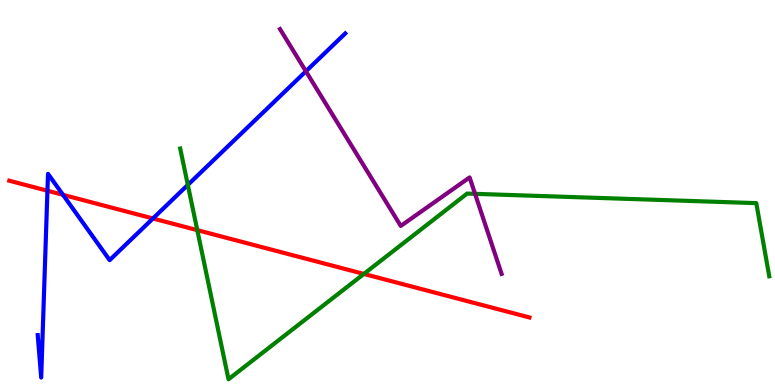[{'lines': ['blue', 'red'], 'intersections': [{'x': 0.612, 'y': 5.05}, {'x': 0.813, 'y': 4.94}, {'x': 1.97, 'y': 4.33}]}, {'lines': ['green', 'red'], 'intersections': [{'x': 2.55, 'y': 4.02}, {'x': 4.69, 'y': 2.89}]}, {'lines': ['purple', 'red'], 'intersections': []}, {'lines': ['blue', 'green'], 'intersections': [{'x': 2.42, 'y': 5.2}]}, {'lines': ['blue', 'purple'], 'intersections': [{'x': 3.95, 'y': 8.15}]}, {'lines': ['green', 'purple'], 'intersections': [{'x': 6.13, 'y': 4.97}]}]